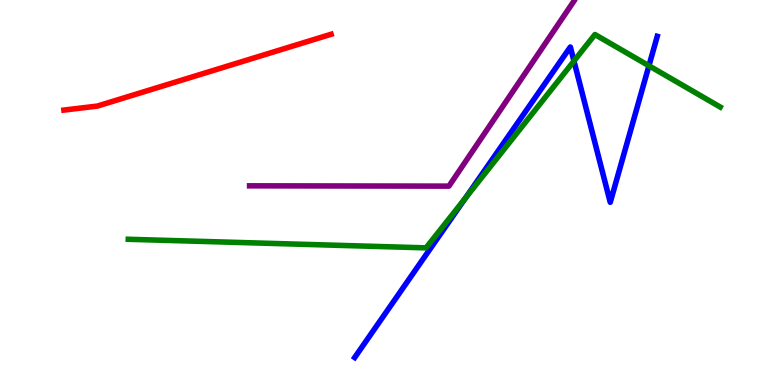[{'lines': ['blue', 'red'], 'intersections': []}, {'lines': ['green', 'red'], 'intersections': []}, {'lines': ['purple', 'red'], 'intersections': []}, {'lines': ['blue', 'green'], 'intersections': [{'x': 6.0, 'y': 4.85}, {'x': 7.41, 'y': 8.41}, {'x': 8.37, 'y': 8.29}]}, {'lines': ['blue', 'purple'], 'intersections': []}, {'lines': ['green', 'purple'], 'intersections': []}]